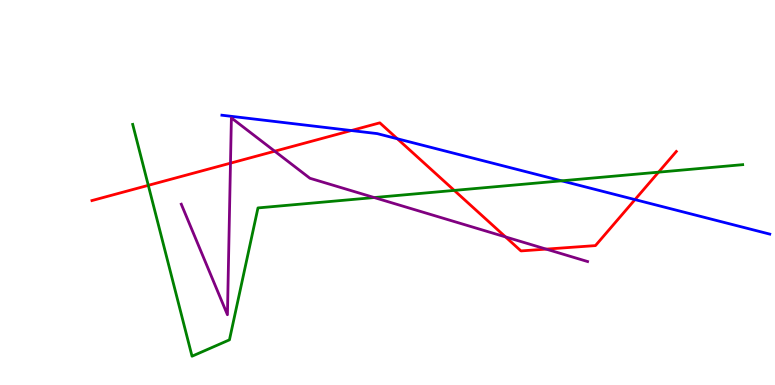[{'lines': ['blue', 'red'], 'intersections': [{'x': 4.53, 'y': 6.61}, {'x': 5.13, 'y': 6.4}, {'x': 8.19, 'y': 4.82}]}, {'lines': ['green', 'red'], 'intersections': [{'x': 1.91, 'y': 5.19}, {'x': 5.86, 'y': 5.05}, {'x': 8.5, 'y': 5.53}]}, {'lines': ['purple', 'red'], 'intersections': [{'x': 2.97, 'y': 5.76}, {'x': 3.54, 'y': 6.07}, {'x': 6.52, 'y': 3.85}, {'x': 7.05, 'y': 3.53}]}, {'lines': ['blue', 'green'], 'intersections': [{'x': 7.25, 'y': 5.3}]}, {'lines': ['blue', 'purple'], 'intersections': []}, {'lines': ['green', 'purple'], 'intersections': [{'x': 4.83, 'y': 4.87}]}]